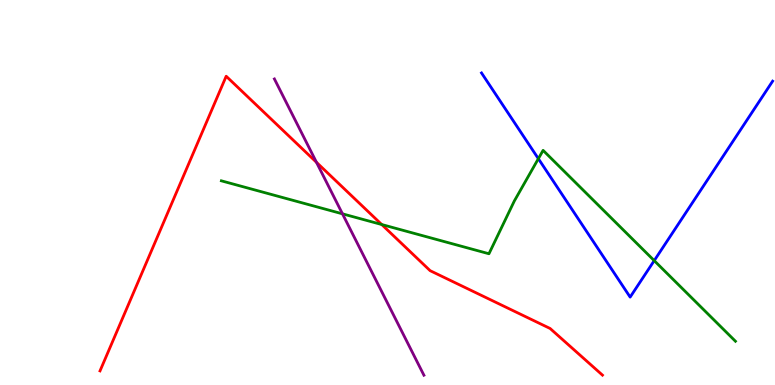[{'lines': ['blue', 'red'], 'intersections': []}, {'lines': ['green', 'red'], 'intersections': [{'x': 4.93, 'y': 4.17}]}, {'lines': ['purple', 'red'], 'intersections': [{'x': 4.08, 'y': 5.78}]}, {'lines': ['blue', 'green'], 'intersections': [{'x': 6.95, 'y': 5.88}, {'x': 8.44, 'y': 3.23}]}, {'lines': ['blue', 'purple'], 'intersections': []}, {'lines': ['green', 'purple'], 'intersections': [{'x': 4.42, 'y': 4.45}]}]